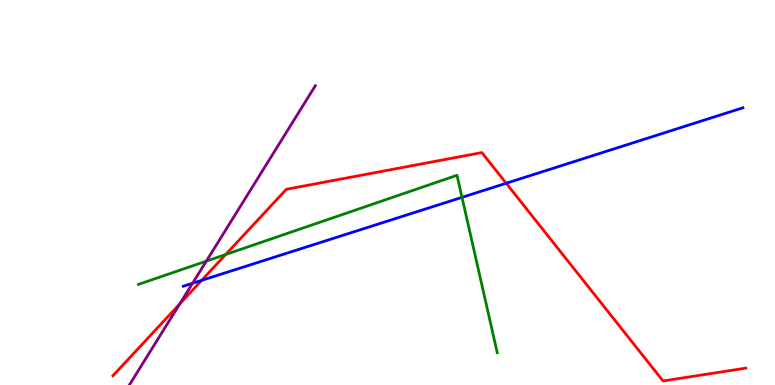[{'lines': ['blue', 'red'], 'intersections': [{'x': 2.6, 'y': 2.72}, {'x': 6.53, 'y': 5.24}]}, {'lines': ['green', 'red'], 'intersections': [{'x': 2.91, 'y': 3.39}]}, {'lines': ['purple', 'red'], 'intersections': [{'x': 2.32, 'y': 2.11}]}, {'lines': ['blue', 'green'], 'intersections': [{'x': 5.96, 'y': 4.87}]}, {'lines': ['blue', 'purple'], 'intersections': [{'x': 2.48, 'y': 2.64}]}, {'lines': ['green', 'purple'], 'intersections': [{'x': 2.66, 'y': 3.22}]}]